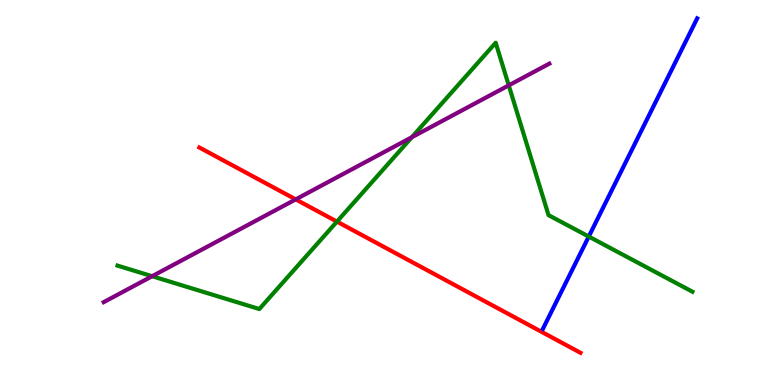[{'lines': ['blue', 'red'], 'intersections': []}, {'lines': ['green', 'red'], 'intersections': [{'x': 4.35, 'y': 4.24}]}, {'lines': ['purple', 'red'], 'intersections': [{'x': 3.82, 'y': 4.82}]}, {'lines': ['blue', 'green'], 'intersections': [{'x': 7.6, 'y': 3.86}]}, {'lines': ['blue', 'purple'], 'intersections': []}, {'lines': ['green', 'purple'], 'intersections': [{'x': 1.96, 'y': 2.83}, {'x': 5.31, 'y': 6.44}, {'x': 6.56, 'y': 7.78}]}]